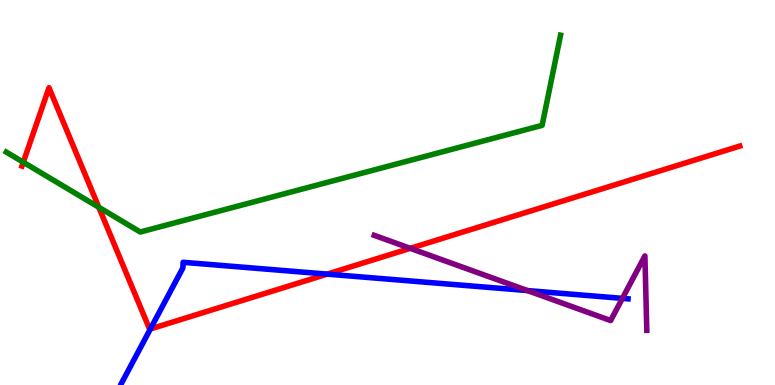[{'lines': ['blue', 'red'], 'intersections': [{'x': 1.94, 'y': 1.45}, {'x': 4.22, 'y': 2.88}]}, {'lines': ['green', 'red'], 'intersections': [{'x': 0.3, 'y': 5.79}, {'x': 1.28, 'y': 4.62}]}, {'lines': ['purple', 'red'], 'intersections': [{'x': 5.29, 'y': 3.55}]}, {'lines': ['blue', 'green'], 'intersections': []}, {'lines': ['blue', 'purple'], 'intersections': [{'x': 6.81, 'y': 2.45}, {'x': 8.03, 'y': 2.25}]}, {'lines': ['green', 'purple'], 'intersections': []}]